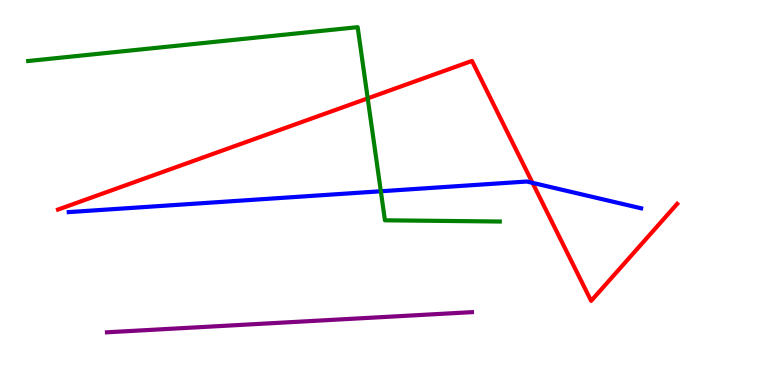[{'lines': ['blue', 'red'], 'intersections': [{'x': 6.87, 'y': 5.25}]}, {'lines': ['green', 'red'], 'intersections': [{'x': 4.74, 'y': 7.45}]}, {'lines': ['purple', 'red'], 'intersections': []}, {'lines': ['blue', 'green'], 'intersections': [{'x': 4.91, 'y': 5.03}]}, {'lines': ['blue', 'purple'], 'intersections': []}, {'lines': ['green', 'purple'], 'intersections': []}]